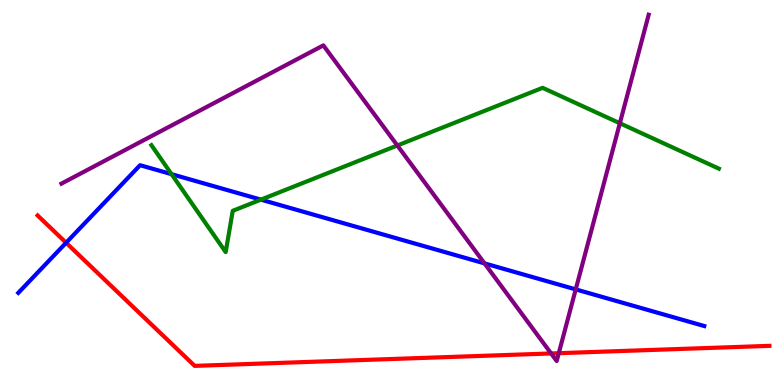[{'lines': ['blue', 'red'], 'intersections': [{'x': 0.853, 'y': 3.69}]}, {'lines': ['green', 'red'], 'intersections': []}, {'lines': ['purple', 'red'], 'intersections': [{'x': 7.11, 'y': 0.819}, {'x': 7.21, 'y': 0.826}]}, {'lines': ['blue', 'green'], 'intersections': [{'x': 2.21, 'y': 5.48}, {'x': 3.37, 'y': 4.81}]}, {'lines': ['blue', 'purple'], 'intersections': [{'x': 6.25, 'y': 3.16}, {'x': 7.43, 'y': 2.48}]}, {'lines': ['green', 'purple'], 'intersections': [{'x': 5.13, 'y': 6.22}, {'x': 8.0, 'y': 6.8}]}]